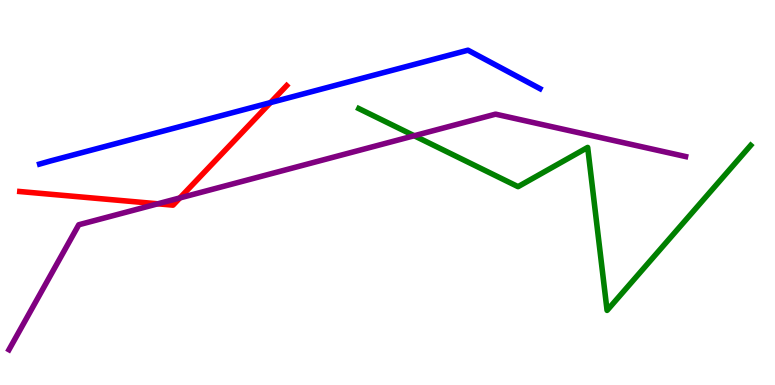[{'lines': ['blue', 'red'], 'intersections': [{'x': 3.49, 'y': 7.34}]}, {'lines': ['green', 'red'], 'intersections': []}, {'lines': ['purple', 'red'], 'intersections': [{'x': 2.04, 'y': 4.71}, {'x': 2.32, 'y': 4.86}]}, {'lines': ['blue', 'green'], 'intersections': []}, {'lines': ['blue', 'purple'], 'intersections': []}, {'lines': ['green', 'purple'], 'intersections': [{'x': 5.34, 'y': 6.47}]}]